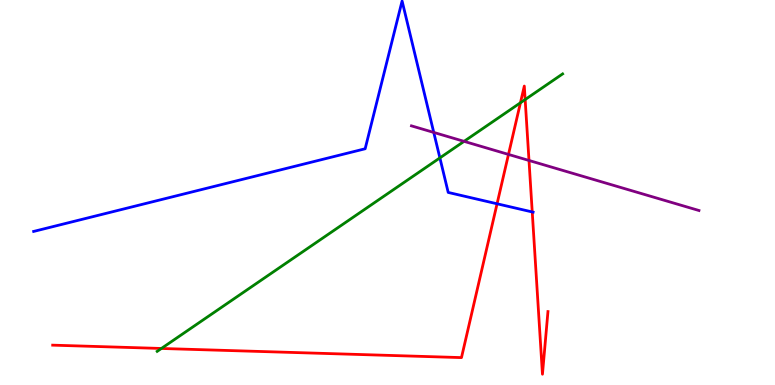[{'lines': ['blue', 'red'], 'intersections': [{'x': 6.41, 'y': 4.71}, {'x': 6.87, 'y': 4.49}]}, {'lines': ['green', 'red'], 'intersections': [{'x': 2.08, 'y': 0.949}, {'x': 6.72, 'y': 7.33}, {'x': 6.78, 'y': 7.41}]}, {'lines': ['purple', 'red'], 'intersections': [{'x': 6.56, 'y': 5.99}, {'x': 6.83, 'y': 5.83}]}, {'lines': ['blue', 'green'], 'intersections': [{'x': 5.68, 'y': 5.9}]}, {'lines': ['blue', 'purple'], 'intersections': [{'x': 5.6, 'y': 6.56}]}, {'lines': ['green', 'purple'], 'intersections': [{'x': 5.99, 'y': 6.33}]}]